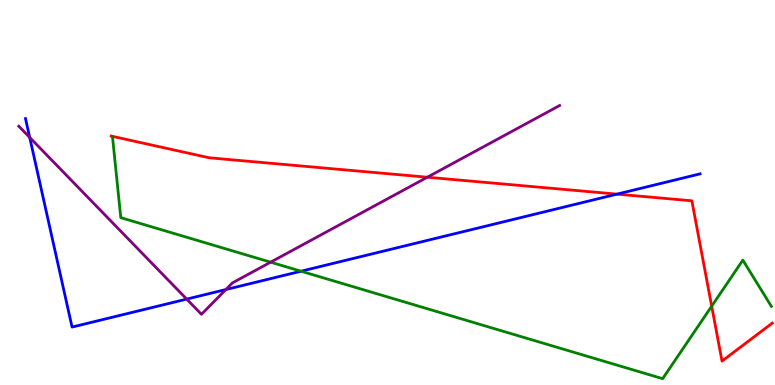[{'lines': ['blue', 'red'], 'intersections': [{'x': 7.96, 'y': 4.96}]}, {'lines': ['green', 'red'], 'intersections': [{'x': 9.18, 'y': 2.05}]}, {'lines': ['purple', 'red'], 'intersections': [{'x': 5.51, 'y': 5.4}]}, {'lines': ['blue', 'green'], 'intersections': [{'x': 3.88, 'y': 2.96}]}, {'lines': ['blue', 'purple'], 'intersections': [{'x': 0.383, 'y': 6.43}, {'x': 2.41, 'y': 2.23}, {'x': 2.91, 'y': 2.48}]}, {'lines': ['green', 'purple'], 'intersections': [{'x': 3.49, 'y': 3.19}]}]